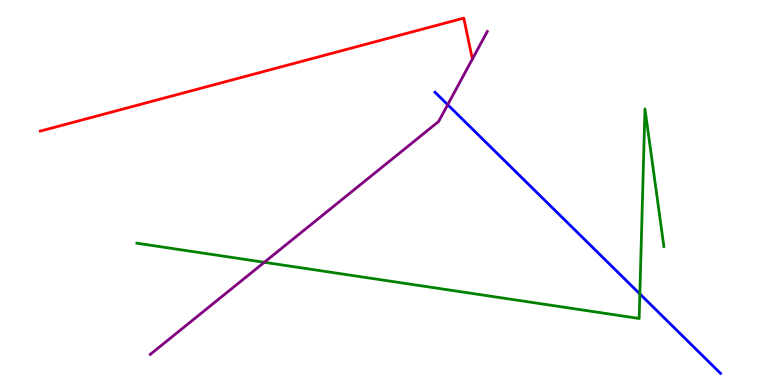[{'lines': ['blue', 'red'], 'intersections': []}, {'lines': ['green', 'red'], 'intersections': []}, {'lines': ['purple', 'red'], 'intersections': []}, {'lines': ['blue', 'green'], 'intersections': [{'x': 8.26, 'y': 2.37}]}, {'lines': ['blue', 'purple'], 'intersections': [{'x': 5.78, 'y': 7.28}]}, {'lines': ['green', 'purple'], 'intersections': [{'x': 3.41, 'y': 3.19}]}]